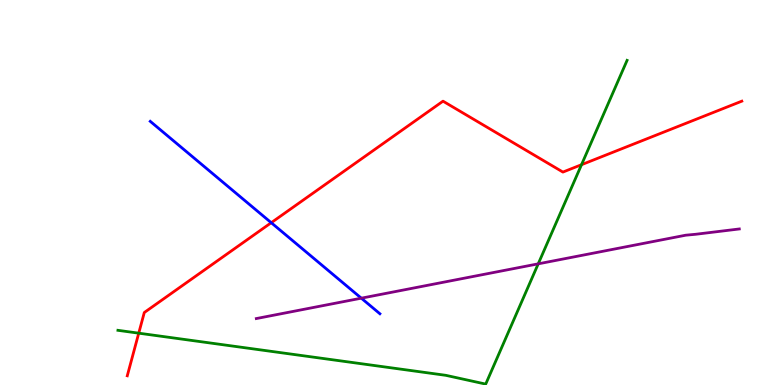[{'lines': ['blue', 'red'], 'intersections': [{'x': 3.5, 'y': 4.22}]}, {'lines': ['green', 'red'], 'intersections': [{'x': 1.79, 'y': 1.35}, {'x': 7.5, 'y': 5.72}]}, {'lines': ['purple', 'red'], 'intersections': []}, {'lines': ['blue', 'green'], 'intersections': []}, {'lines': ['blue', 'purple'], 'intersections': [{'x': 4.66, 'y': 2.26}]}, {'lines': ['green', 'purple'], 'intersections': [{'x': 6.94, 'y': 3.15}]}]